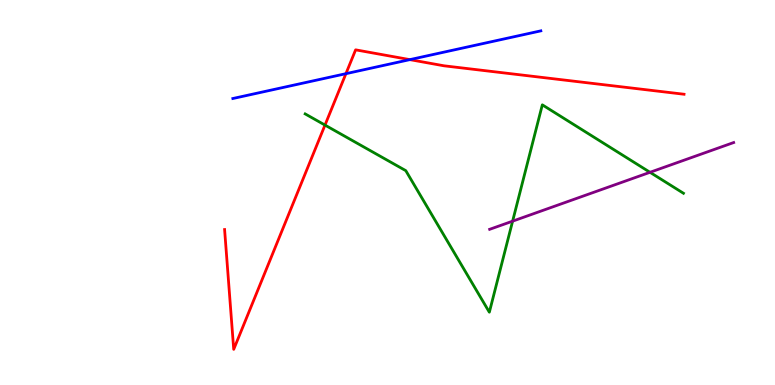[{'lines': ['blue', 'red'], 'intersections': [{'x': 4.46, 'y': 8.09}, {'x': 5.29, 'y': 8.45}]}, {'lines': ['green', 'red'], 'intersections': [{'x': 4.19, 'y': 6.75}]}, {'lines': ['purple', 'red'], 'intersections': []}, {'lines': ['blue', 'green'], 'intersections': []}, {'lines': ['blue', 'purple'], 'intersections': []}, {'lines': ['green', 'purple'], 'intersections': [{'x': 6.61, 'y': 4.26}, {'x': 8.39, 'y': 5.52}]}]